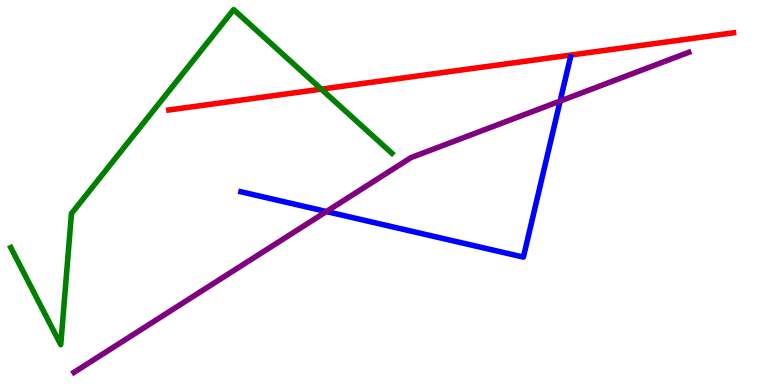[{'lines': ['blue', 'red'], 'intersections': []}, {'lines': ['green', 'red'], 'intersections': [{'x': 4.15, 'y': 7.68}]}, {'lines': ['purple', 'red'], 'intersections': []}, {'lines': ['blue', 'green'], 'intersections': []}, {'lines': ['blue', 'purple'], 'intersections': [{'x': 4.21, 'y': 4.51}, {'x': 7.23, 'y': 7.37}]}, {'lines': ['green', 'purple'], 'intersections': []}]